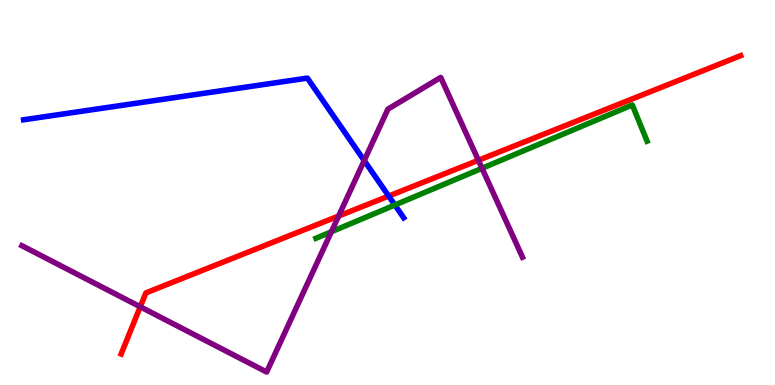[{'lines': ['blue', 'red'], 'intersections': [{'x': 5.02, 'y': 4.91}]}, {'lines': ['green', 'red'], 'intersections': []}, {'lines': ['purple', 'red'], 'intersections': [{'x': 1.81, 'y': 2.03}, {'x': 4.37, 'y': 4.39}, {'x': 6.17, 'y': 5.84}]}, {'lines': ['blue', 'green'], 'intersections': [{'x': 5.1, 'y': 4.67}]}, {'lines': ['blue', 'purple'], 'intersections': [{'x': 4.7, 'y': 5.83}]}, {'lines': ['green', 'purple'], 'intersections': [{'x': 4.28, 'y': 3.98}, {'x': 6.22, 'y': 5.63}]}]